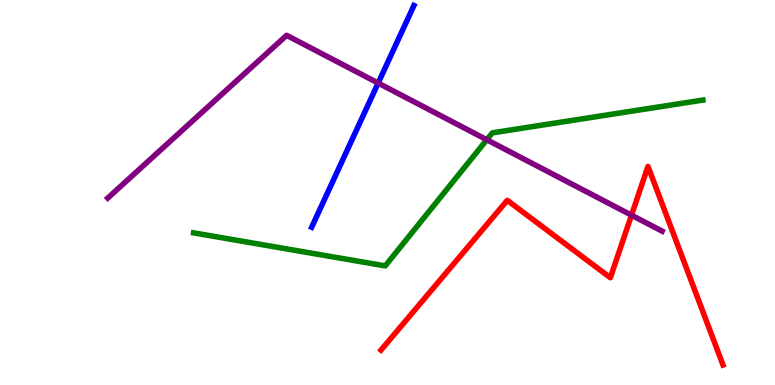[{'lines': ['blue', 'red'], 'intersections': []}, {'lines': ['green', 'red'], 'intersections': []}, {'lines': ['purple', 'red'], 'intersections': [{'x': 8.15, 'y': 4.41}]}, {'lines': ['blue', 'green'], 'intersections': []}, {'lines': ['blue', 'purple'], 'intersections': [{'x': 4.88, 'y': 7.84}]}, {'lines': ['green', 'purple'], 'intersections': [{'x': 6.28, 'y': 6.37}]}]